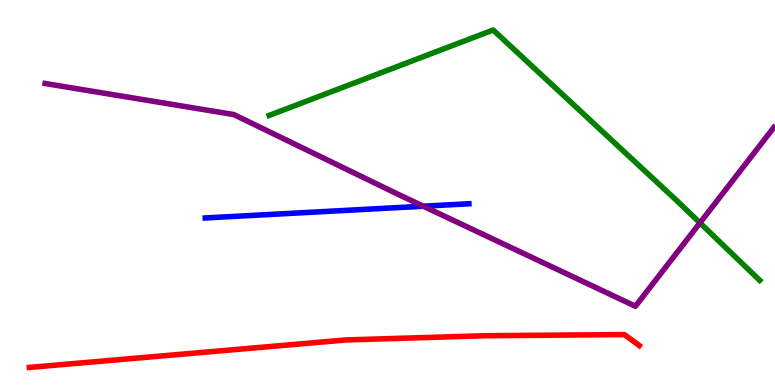[{'lines': ['blue', 'red'], 'intersections': []}, {'lines': ['green', 'red'], 'intersections': []}, {'lines': ['purple', 'red'], 'intersections': []}, {'lines': ['blue', 'green'], 'intersections': []}, {'lines': ['blue', 'purple'], 'intersections': [{'x': 5.46, 'y': 4.64}]}, {'lines': ['green', 'purple'], 'intersections': [{'x': 9.03, 'y': 4.21}]}]